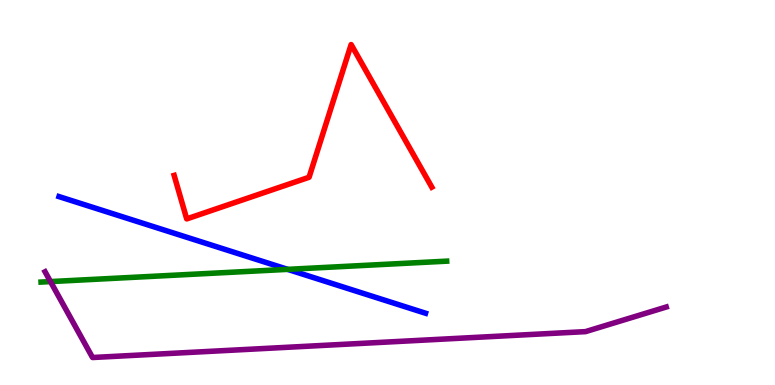[{'lines': ['blue', 'red'], 'intersections': []}, {'lines': ['green', 'red'], 'intersections': []}, {'lines': ['purple', 'red'], 'intersections': []}, {'lines': ['blue', 'green'], 'intersections': [{'x': 3.71, 'y': 3.0}]}, {'lines': ['blue', 'purple'], 'intersections': []}, {'lines': ['green', 'purple'], 'intersections': [{'x': 0.652, 'y': 2.69}]}]